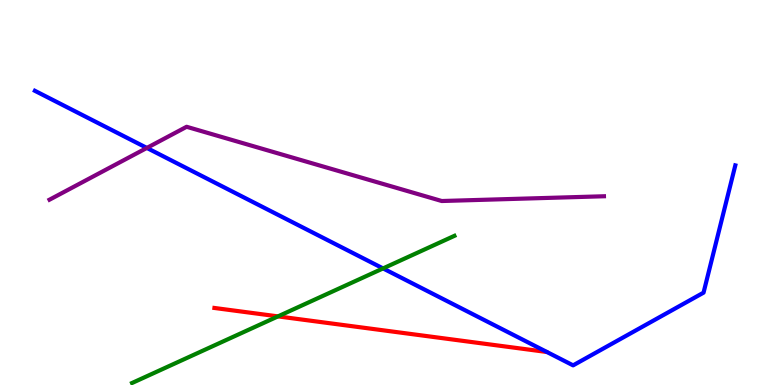[{'lines': ['blue', 'red'], 'intersections': []}, {'lines': ['green', 'red'], 'intersections': [{'x': 3.59, 'y': 1.78}]}, {'lines': ['purple', 'red'], 'intersections': []}, {'lines': ['blue', 'green'], 'intersections': [{'x': 4.94, 'y': 3.03}]}, {'lines': ['blue', 'purple'], 'intersections': [{'x': 1.89, 'y': 6.16}]}, {'lines': ['green', 'purple'], 'intersections': []}]